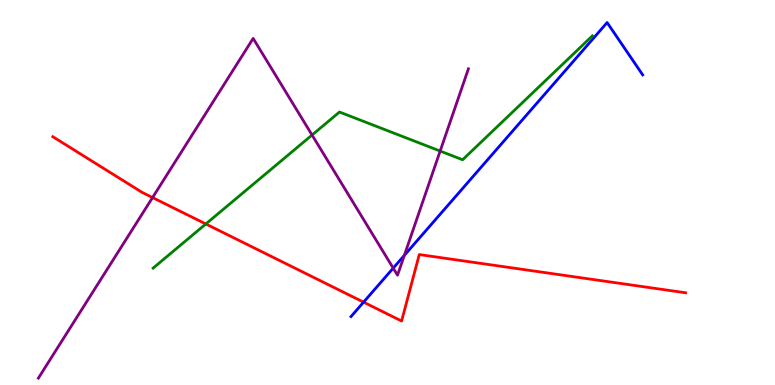[{'lines': ['blue', 'red'], 'intersections': [{'x': 4.69, 'y': 2.15}]}, {'lines': ['green', 'red'], 'intersections': [{'x': 2.66, 'y': 4.18}]}, {'lines': ['purple', 'red'], 'intersections': [{'x': 1.97, 'y': 4.87}]}, {'lines': ['blue', 'green'], 'intersections': []}, {'lines': ['blue', 'purple'], 'intersections': [{'x': 5.07, 'y': 3.04}, {'x': 5.22, 'y': 3.37}]}, {'lines': ['green', 'purple'], 'intersections': [{'x': 4.03, 'y': 6.49}, {'x': 5.68, 'y': 6.08}]}]